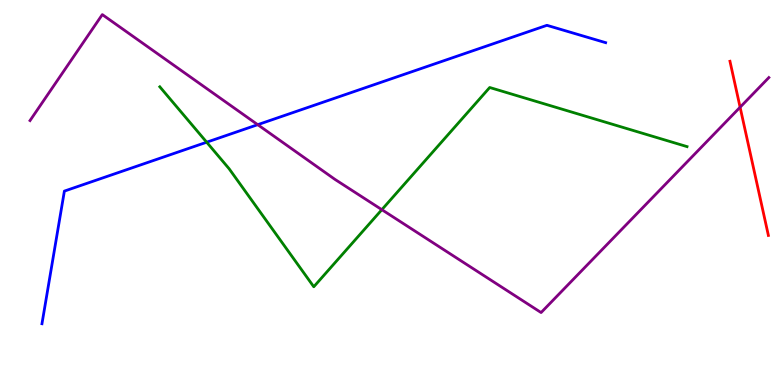[{'lines': ['blue', 'red'], 'intersections': []}, {'lines': ['green', 'red'], 'intersections': []}, {'lines': ['purple', 'red'], 'intersections': [{'x': 9.55, 'y': 7.21}]}, {'lines': ['blue', 'green'], 'intersections': [{'x': 2.67, 'y': 6.31}]}, {'lines': ['blue', 'purple'], 'intersections': [{'x': 3.33, 'y': 6.76}]}, {'lines': ['green', 'purple'], 'intersections': [{'x': 4.93, 'y': 4.55}]}]